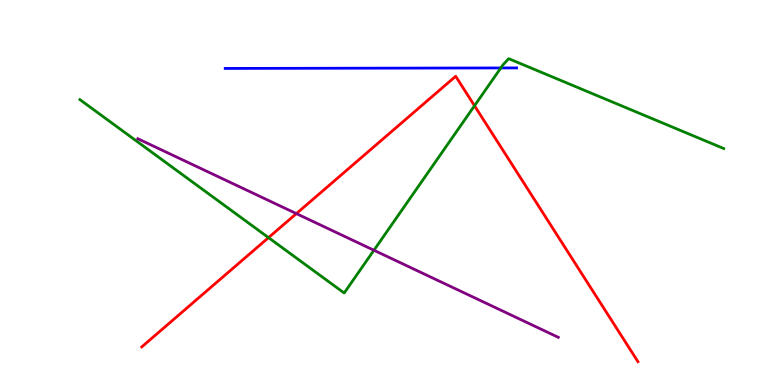[{'lines': ['blue', 'red'], 'intersections': []}, {'lines': ['green', 'red'], 'intersections': [{'x': 3.46, 'y': 3.83}, {'x': 6.12, 'y': 7.25}]}, {'lines': ['purple', 'red'], 'intersections': [{'x': 3.82, 'y': 4.45}]}, {'lines': ['blue', 'green'], 'intersections': [{'x': 6.46, 'y': 8.24}]}, {'lines': ['blue', 'purple'], 'intersections': []}, {'lines': ['green', 'purple'], 'intersections': [{'x': 4.82, 'y': 3.5}]}]